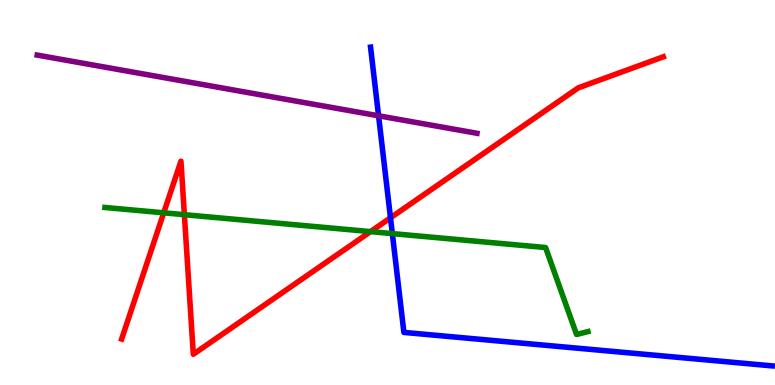[{'lines': ['blue', 'red'], 'intersections': [{'x': 5.04, 'y': 4.34}]}, {'lines': ['green', 'red'], 'intersections': [{'x': 2.11, 'y': 4.47}, {'x': 2.38, 'y': 4.42}, {'x': 4.78, 'y': 3.98}]}, {'lines': ['purple', 'red'], 'intersections': []}, {'lines': ['blue', 'green'], 'intersections': [{'x': 5.06, 'y': 3.93}]}, {'lines': ['blue', 'purple'], 'intersections': [{'x': 4.88, 'y': 6.99}]}, {'lines': ['green', 'purple'], 'intersections': []}]